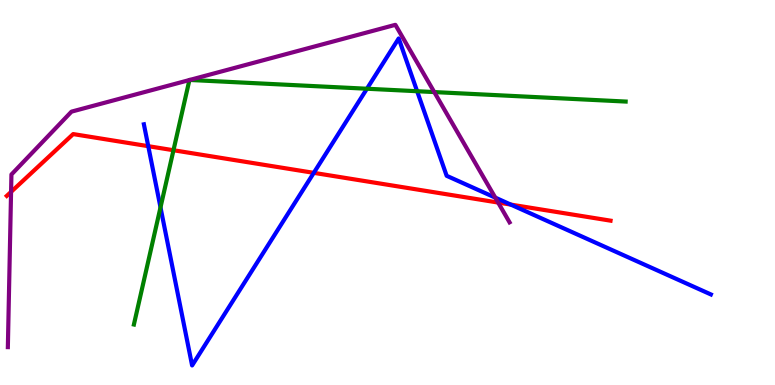[{'lines': ['blue', 'red'], 'intersections': [{'x': 1.91, 'y': 6.2}, {'x': 4.05, 'y': 5.51}, {'x': 6.59, 'y': 4.69}]}, {'lines': ['green', 'red'], 'intersections': [{'x': 2.24, 'y': 6.1}]}, {'lines': ['purple', 'red'], 'intersections': [{'x': 0.143, 'y': 5.02}, {'x': 6.43, 'y': 4.74}]}, {'lines': ['blue', 'green'], 'intersections': [{'x': 2.07, 'y': 4.61}, {'x': 4.73, 'y': 7.7}, {'x': 5.38, 'y': 7.63}]}, {'lines': ['blue', 'purple'], 'intersections': [{'x': 6.39, 'y': 4.87}]}, {'lines': ['green', 'purple'], 'intersections': [{'x': 2.44, 'y': 7.92}, {'x': 2.45, 'y': 7.92}, {'x': 5.6, 'y': 7.61}]}]